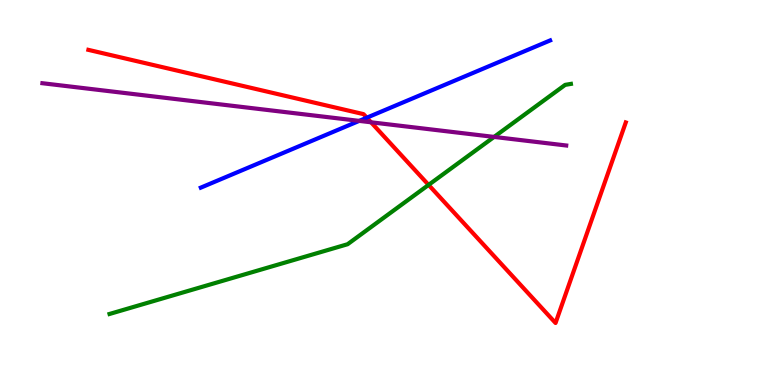[{'lines': ['blue', 'red'], 'intersections': [{'x': 4.73, 'y': 6.94}]}, {'lines': ['green', 'red'], 'intersections': [{'x': 5.53, 'y': 5.2}]}, {'lines': ['purple', 'red'], 'intersections': [{'x': 4.79, 'y': 6.82}]}, {'lines': ['blue', 'green'], 'intersections': []}, {'lines': ['blue', 'purple'], 'intersections': [{'x': 4.64, 'y': 6.86}]}, {'lines': ['green', 'purple'], 'intersections': [{'x': 6.38, 'y': 6.44}]}]